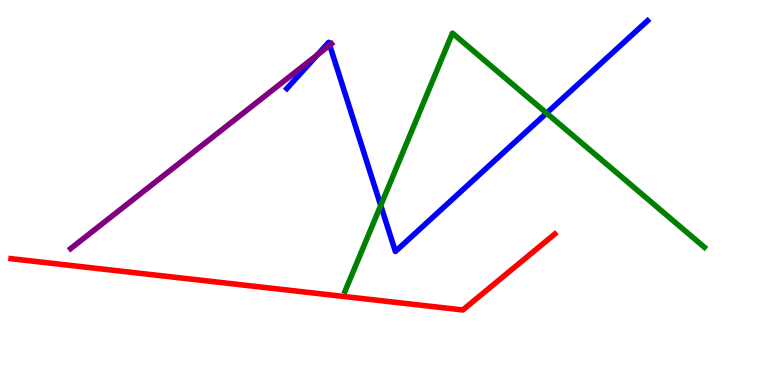[{'lines': ['blue', 'red'], 'intersections': []}, {'lines': ['green', 'red'], 'intersections': []}, {'lines': ['purple', 'red'], 'intersections': []}, {'lines': ['blue', 'green'], 'intersections': [{'x': 4.91, 'y': 4.66}, {'x': 7.05, 'y': 7.06}]}, {'lines': ['blue', 'purple'], 'intersections': [{'x': 4.1, 'y': 8.58}, {'x': 4.25, 'y': 8.83}]}, {'lines': ['green', 'purple'], 'intersections': []}]